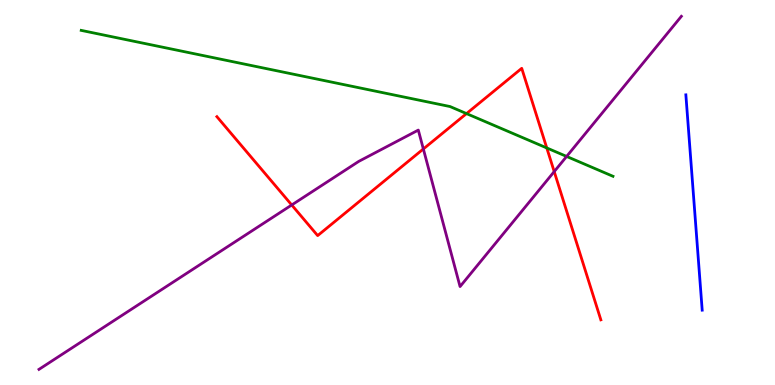[{'lines': ['blue', 'red'], 'intersections': []}, {'lines': ['green', 'red'], 'intersections': [{'x': 6.02, 'y': 7.05}, {'x': 7.06, 'y': 6.16}]}, {'lines': ['purple', 'red'], 'intersections': [{'x': 3.76, 'y': 4.68}, {'x': 5.46, 'y': 6.13}, {'x': 7.15, 'y': 5.54}]}, {'lines': ['blue', 'green'], 'intersections': []}, {'lines': ['blue', 'purple'], 'intersections': []}, {'lines': ['green', 'purple'], 'intersections': [{'x': 7.31, 'y': 5.94}]}]